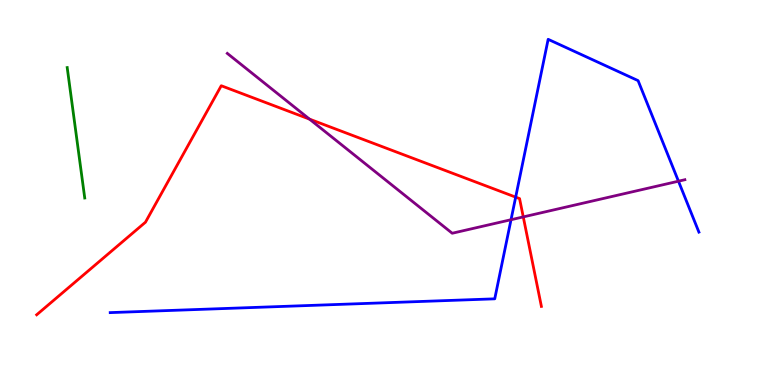[{'lines': ['blue', 'red'], 'intersections': [{'x': 6.65, 'y': 4.88}]}, {'lines': ['green', 'red'], 'intersections': []}, {'lines': ['purple', 'red'], 'intersections': [{'x': 3.99, 'y': 6.91}, {'x': 6.75, 'y': 4.37}]}, {'lines': ['blue', 'green'], 'intersections': []}, {'lines': ['blue', 'purple'], 'intersections': [{'x': 6.59, 'y': 4.29}, {'x': 8.75, 'y': 5.29}]}, {'lines': ['green', 'purple'], 'intersections': []}]